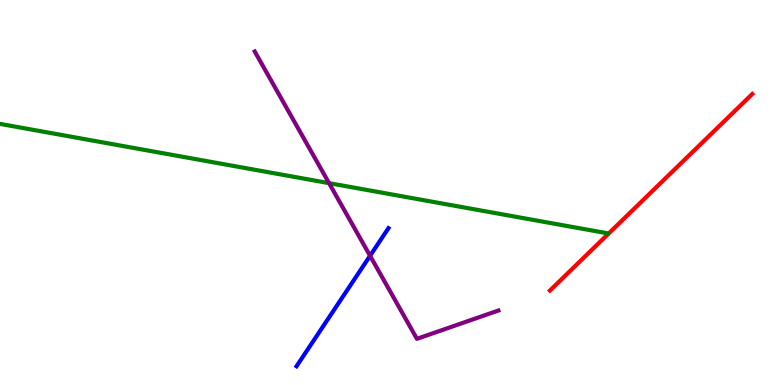[{'lines': ['blue', 'red'], 'intersections': []}, {'lines': ['green', 'red'], 'intersections': []}, {'lines': ['purple', 'red'], 'intersections': []}, {'lines': ['blue', 'green'], 'intersections': []}, {'lines': ['blue', 'purple'], 'intersections': [{'x': 4.77, 'y': 3.36}]}, {'lines': ['green', 'purple'], 'intersections': [{'x': 4.25, 'y': 5.24}]}]